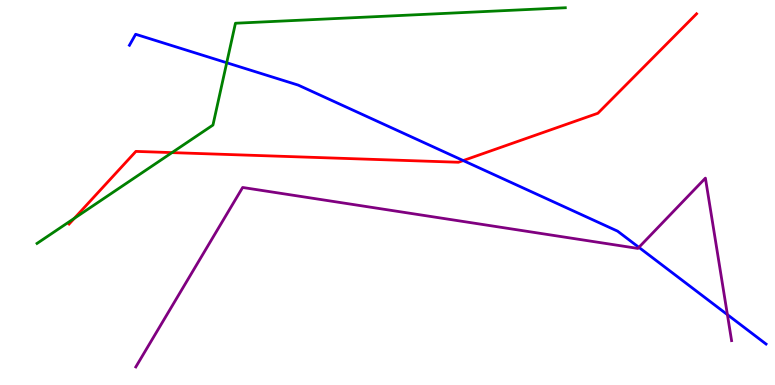[{'lines': ['blue', 'red'], 'intersections': [{'x': 5.98, 'y': 5.83}]}, {'lines': ['green', 'red'], 'intersections': [{'x': 0.959, 'y': 4.33}, {'x': 2.22, 'y': 6.04}]}, {'lines': ['purple', 'red'], 'intersections': []}, {'lines': ['blue', 'green'], 'intersections': [{'x': 2.93, 'y': 8.37}]}, {'lines': ['blue', 'purple'], 'intersections': [{'x': 8.24, 'y': 3.58}, {'x': 9.39, 'y': 1.83}]}, {'lines': ['green', 'purple'], 'intersections': []}]